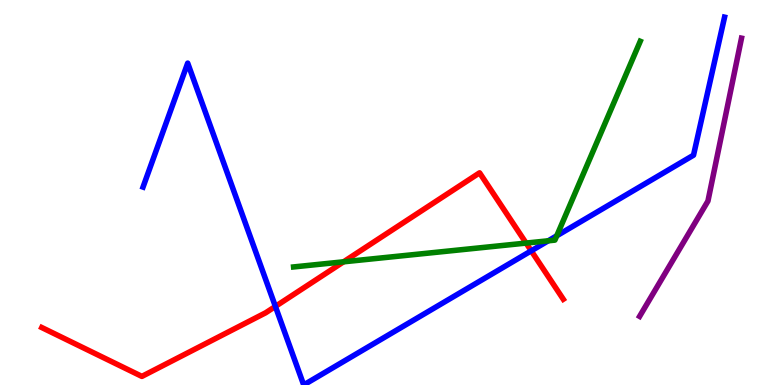[{'lines': ['blue', 'red'], 'intersections': [{'x': 3.55, 'y': 2.04}, {'x': 6.85, 'y': 3.48}]}, {'lines': ['green', 'red'], 'intersections': [{'x': 4.43, 'y': 3.2}, {'x': 6.79, 'y': 3.69}]}, {'lines': ['purple', 'red'], 'intersections': []}, {'lines': ['blue', 'green'], 'intersections': [{'x': 7.07, 'y': 3.75}, {'x': 7.18, 'y': 3.88}]}, {'lines': ['blue', 'purple'], 'intersections': []}, {'lines': ['green', 'purple'], 'intersections': []}]